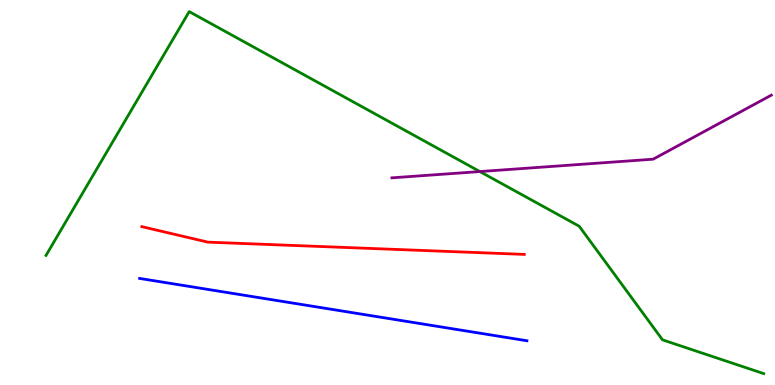[{'lines': ['blue', 'red'], 'intersections': []}, {'lines': ['green', 'red'], 'intersections': []}, {'lines': ['purple', 'red'], 'intersections': []}, {'lines': ['blue', 'green'], 'intersections': []}, {'lines': ['blue', 'purple'], 'intersections': []}, {'lines': ['green', 'purple'], 'intersections': [{'x': 6.19, 'y': 5.54}]}]